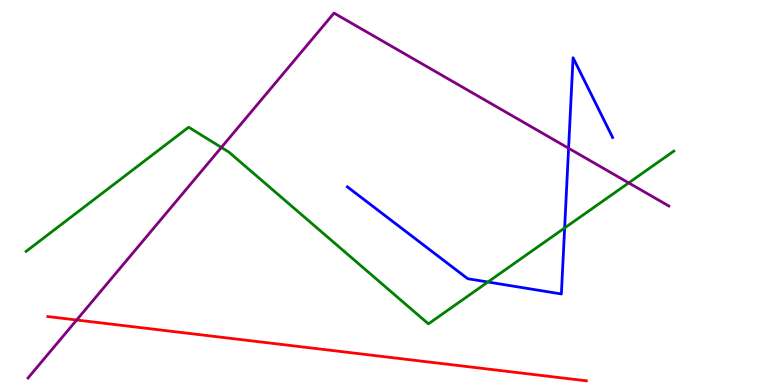[{'lines': ['blue', 'red'], 'intersections': []}, {'lines': ['green', 'red'], 'intersections': []}, {'lines': ['purple', 'red'], 'intersections': [{'x': 0.989, 'y': 1.69}]}, {'lines': ['blue', 'green'], 'intersections': [{'x': 6.3, 'y': 2.68}, {'x': 7.29, 'y': 4.08}]}, {'lines': ['blue', 'purple'], 'intersections': [{'x': 7.34, 'y': 6.15}]}, {'lines': ['green', 'purple'], 'intersections': [{'x': 2.86, 'y': 6.17}, {'x': 8.11, 'y': 5.25}]}]